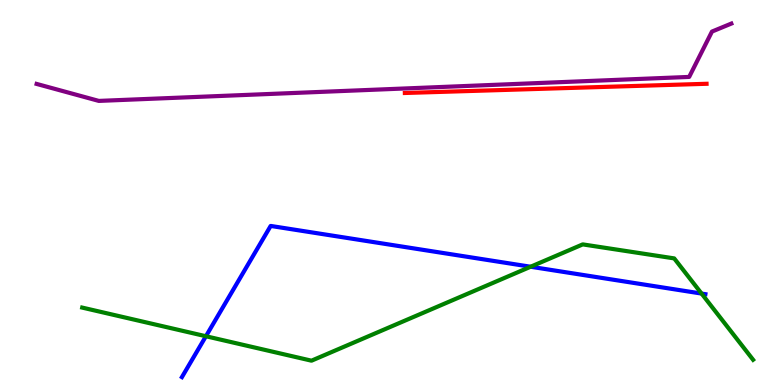[{'lines': ['blue', 'red'], 'intersections': []}, {'lines': ['green', 'red'], 'intersections': []}, {'lines': ['purple', 'red'], 'intersections': []}, {'lines': ['blue', 'green'], 'intersections': [{'x': 2.66, 'y': 1.27}, {'x': 6.85, 'y': 3.07}, {'x': 9.05, 'y': 2.37}]}, {'lines': ['blue', 'purple'], 'intersections': []}, {'lines': ['green', 'purple'], 'intersections': []}]